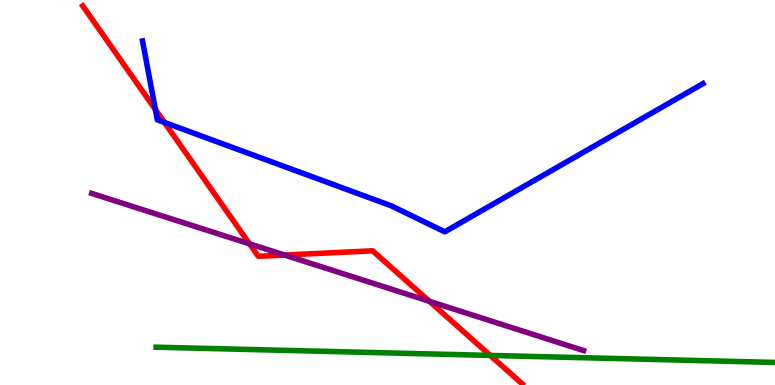[{'lines': ['blue', 'red'], 'intersections': [{'x': 2.0, 'y': 7.16}, {'x': 2.12, 'y': 6.82}]}, {'lines': ['green', 'red'], 'intersections': [{'x': 6.33, 'y': 0.768}]}, {'lines': ['purple', 'red'], 'intersections': [{'x': 3.22, 'y': 3.67}, {'x': 3.67, 'y': 3.38}, {'x': 5.54, 'y': 2.17}]}, {'lines': ['blue', 'green'], 'intersections': []}, {'lines': ['blue', 'purple'], 'intersections': []}, {'lines': ['green', 'purple'], 'intersections': []}]